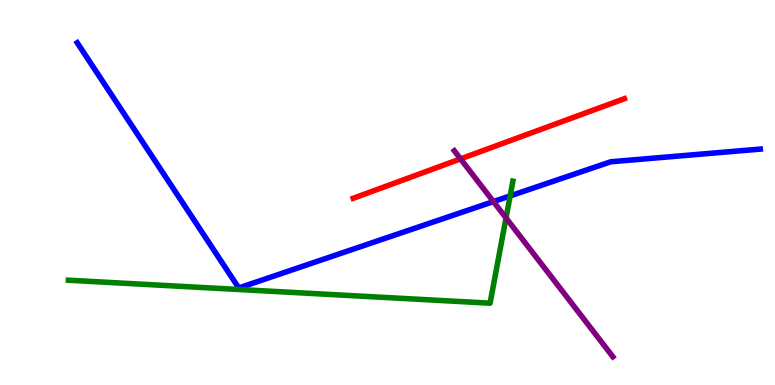[{'lines': ['blue', 'red'], 'intersections': []}, {'lines': ['green', 'red'], 'intersections': []}, {'lines': ['purple', 'red'], 'intersections': [{'x': 5.94, 'y': 5.87}]}, {'lines': ['blue', 'green'], 'intersections': [{'x': 6.58, 'y': 4.91}]}, {'lines': ['blue', 'purple'], 'intersections': [{'x': 6.37, 'y': 4.76}]}, {'lines': ['green', 'purple'], 'intersections': [{'x': 6.53, 'y': 4.34}]}]